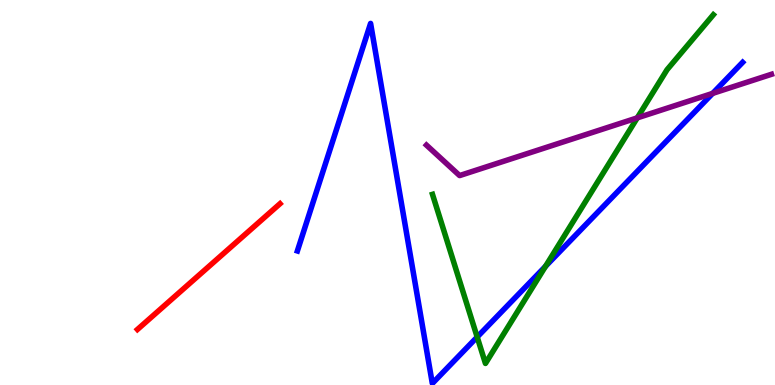[{'lines': ['blue', 'red'], 'intersections': []}, {'lines': ['green', 'red'], 'intersections': []}, {'lines': ['purple', 'red'], 'intersections': []}, {'lines': ['blue', 'green'], 'intersections': [{'x': 6.16, 'y': 1.25}, {'x': 7.04, 'y': 3.08}]}, {'lines': ['blue', 'purple'], 'intersections': [{'x': 9.2, 'y': 7.57}]}, {'lines': ['green', 'purple'], 'intersections': [{'x': 8.22, 'y': 6.94}]}]